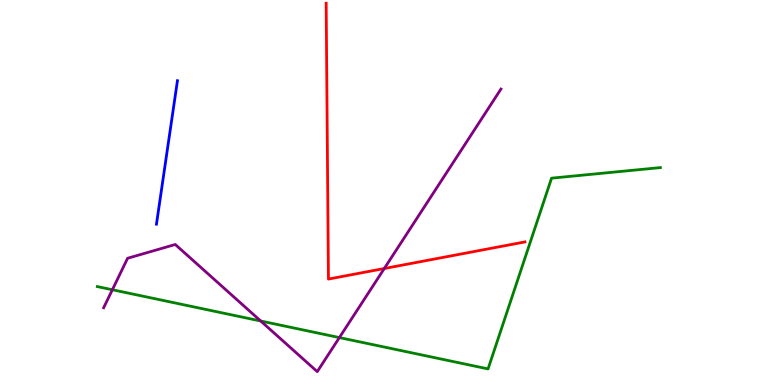[{'lines': ['blue', 'red'], 'intersections': []}, {'lines': ['green', 'red'], 'intersections': []}, {'lines': ['purple', 'red'], 'intersections': [{'x': 4.96, 'y': 3.03}]}, {'lines': ['blue', 'green'], 'intersections': []}, {'lines': ['blue', 'purple'], 'intersections': []}, {'lines': ['green', 'purple'], 'intersections': [{'x': 1.45, 'y': 2.47}, {'x': 3.36, 'y': 1.66}, {'x': 4.38, 'y': 1.23}]}]